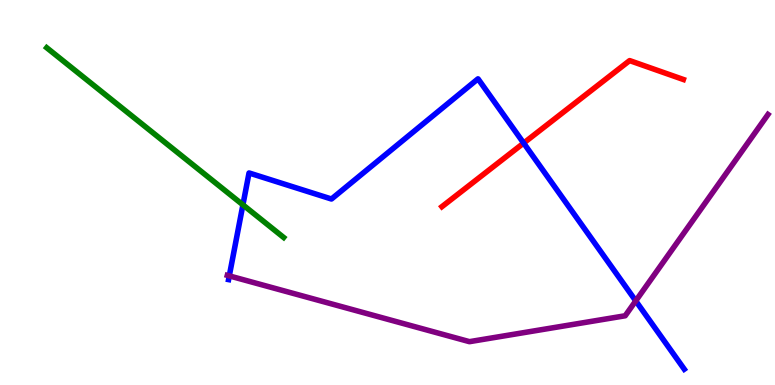[{'lines': ['blue', 'red'], 'intersections': [{'x': 6.76, 'y': 6.28}]}, {'lines': ['green', 'red'], 'intersections': []}, {'lines': ['purple', 'red'], 'intersections': []}, {'lines': ['blue', 'green'], 'intersections': [{'x': 3.13, 'y': 4.68}]}, {'lines': ['blue', 'purple'], 'intersections': [{'x': 2.96, 'y': 2.83}, {'x': 8.2, 'y': 2.18}]}, {'lines': ['green', 'purple'], 'intersections': []}]